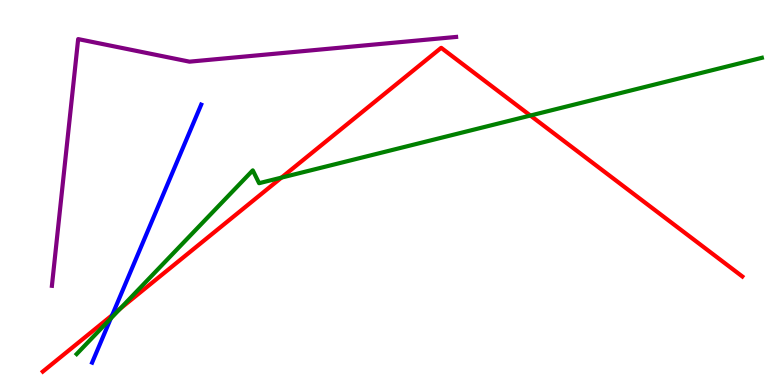[{'lines': ['blue', 'red'], 'intersections': [{'x': 1.45, 'y': 1.81}]}, {'lines': ['green', 'red'], 'intersections': [{'x': 1.55, 'y': 1.98}, {'x': 3.63, 'y': 5.39}, {'x': 6.84, 'y': 7.0}]}, {'lines': ['purple', 'red'], 'intersections': []}, {'lines': ['blue', 'green'], 'intersections': [{'x': 1.43, 'y': 1.73}]}, {'lines': ['blue', 'purple'], 'intersections': []}, {'lines': ['green', 'purple'], 'intersections': []}]